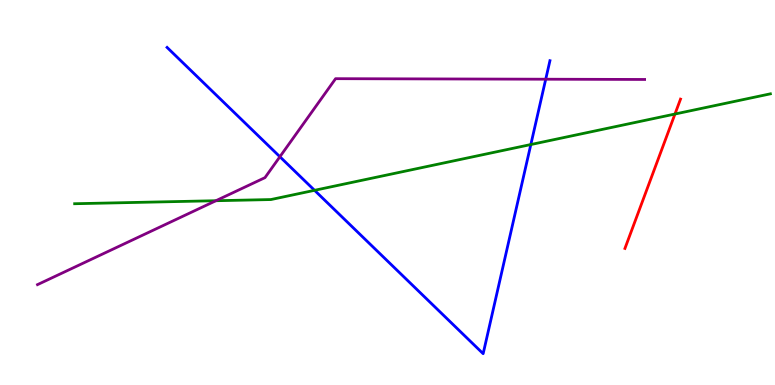[{'lines': ['blue', 'red'], 'intersections': []}, {'lines': ['green', 'red'], 'intersections': [{'x': 8.71, 'y': 7.04}]}, {'lines': ['purple', 'red'], 'intersections': []}, {'lines': ['blue', 'green'], 'intersections': [{'x': 4.06, 'y': 5.06}, {'x': 6.85, 'y': 6.25}]}, {'lines': ['blue', 'purple'], 'intersections': [{'x': 3.61, 'y': 5.93}, {'x': 7.04, 'y': 7.94}]}, {'lines': ['green', 'purple'], 'intersections': [{'x': 2.79, 'y': 4.79}]}]